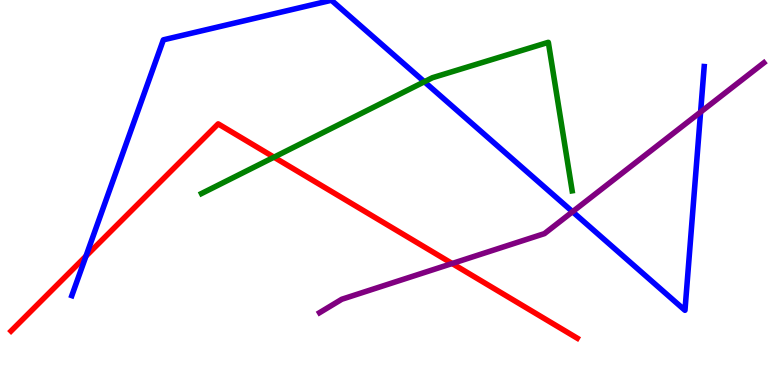[{'lines': ['blue', 'red'], 'intersections': [{'x': 1.11, 'y': 3.35}]}, {'lines': ['green', 'red'], 'intersections': [{'x': 3.54, 'y': 5.92}]}, {'lines': ['purple', 'red'], 'intersections': [{'x': 5.83, 'y': 3.16}]}, {'lines': ['blue', 'green'], 'intersections': [{'x': 5.48, 'y': 7.88}]}, {'lines': ['blue', 'purple'], 'intersections': [{'x': 7.39, 'y': 4.5}, {'x': 9.04, 'y': 7.09}]}, {'lines': ['green', 'purple'], 'intersections': []}]